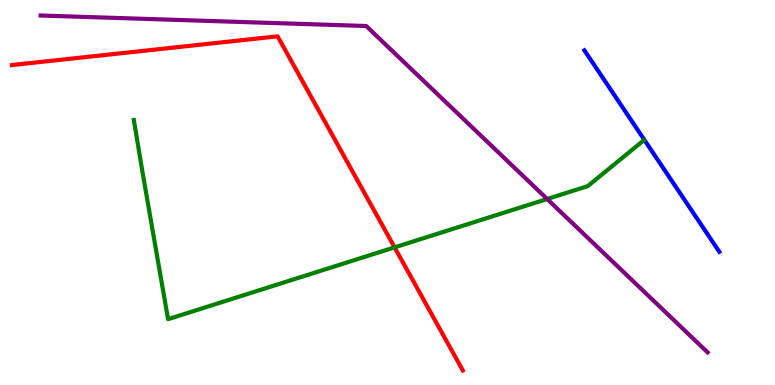[{'lines': ['blue', 'red'], 'intersections': []}, {'lines': ['green', 'red'], 'intersections': [{'x': 5.09, 'y': 3.58}]}, {'lines': ['purple', 'red'], 'intersections': []}, {'lines': ['blue', 'green'], 'intersections': []}, {'lines': ['blue', 'purple'], 'intersections': []}, {'lines': ['green', 'purple'], 'intersections': [{'x': 7.06, 'y': 4.83}]}]